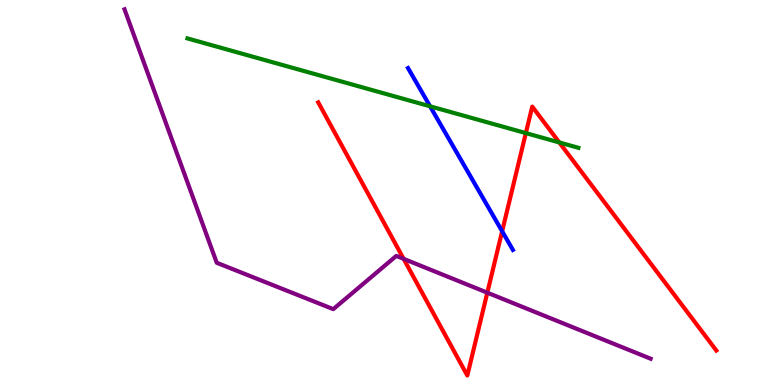[{'lines': ['blue', 'red'], 'intersections': [{'x': 6.48, 'y': 3.99}]}, {'lines': ['green', 'red'], 'intersections': [{'x': 6.79, 'y': 6.54}, {'x': 7.22, 'y': 6.3}]}, {'lines': ['purple', 'red'], 'intersections': [{'x': 5.21, 'y': 3.28}, {'x': 6.29, 'y': 2.4}]}, {'lines': ['blue', 'green'], 'intersections': [{'x': 5.55, 'y': 7.24}]}, {'lines': ['blue', 'purple'], 'intersections': []}, {'lines': ['green', 'purple'], 'intersections': []}]